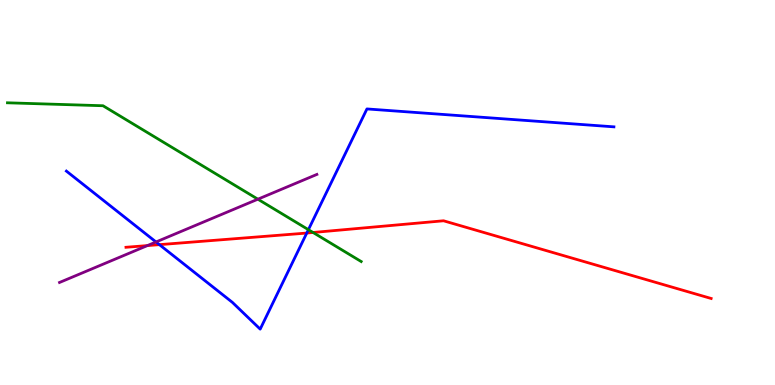[{'lines': ['blue', 'red'], 'intersections': [{'x': 2.06, 'y': 3.65}, {'x': 3.96, 'y': 3.95}]}, {'lines': ['green', 'red'], 'intersections': [{'x': 4.04, 'y': 3.96}]}, {'lines': ['purple', 'red'], 'intersections': [{'x': 1.9, 'y': 3.62}]}, {'lines': ['blue', 'green'], 'intersections': [{'x': 3.98, 'y': 4.03}]}, {'lines': ['blue', 'purple'], 'intersections': [{'x': 2.01, 'y': 3.72}]}, {'lines': ['green', 'purple'], 'intersections': [{'x': 3.33, 'y': 4.83}]}]